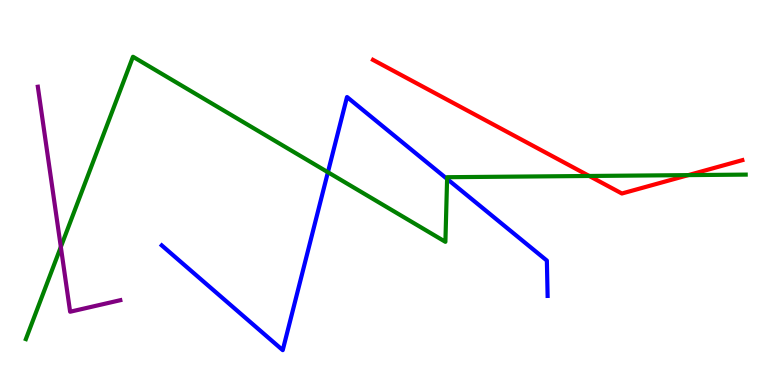[{'lines': ['blue', 'red'], 'intersections': []}, {'lines': ['green', 'red'], 'intersections': [{'x': 7.6, 'y': 5.43}, {'x': 8.88, 'y': 5.45}]}, {'lines': ['purple', 'red'], 'intersections': []}, {'lines': ['blue', 'green'], 'intersections': [{'x': 4.23, 'y': 5.53}, {'x': 5.77, 'y': 5.35}]}, {'lines': ['blue', 'purple'], 'intersections': []}, {'lines': ['green', 'purple'], 'intersections': [{'x': 0.785, 'y': 3.59}]}]